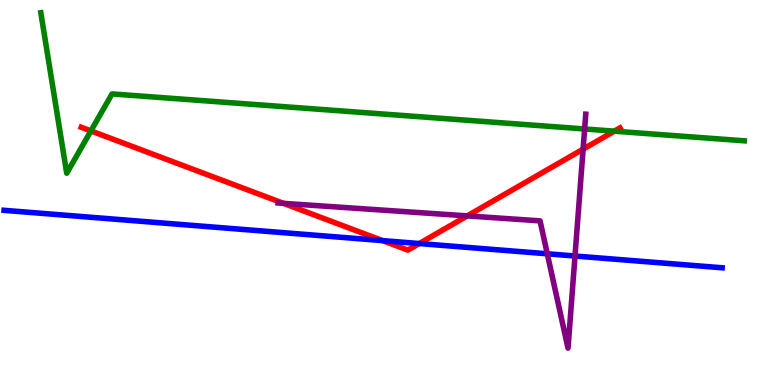[{'lines': ['blue', 'red'], 'intersections': [{'x': 4.94, 'y': 3.75}, {'x': 5.41, 'y': 3.67}]}, {'lines': ['green', 'red'], 'intersections': [{'x': 1.17, 'y': 6.6}, {'x': 7.93, 'y': 6.59}]}, {'lines': ['purple', 'red'], 'intersections': [{'x': 3.66, 'y': 4.72}, {'x': 6.03, 'y': 4.39}, {'x': 7.52, 'y': 6.13}]}, {'lines': ['blue', 'green'], 'intersections': []}, {'lines': ['blue', 'purple'], 'intersections': [{'x': 7.06, 'y': 3.41}, {'x': 7.42, 'y': 3.35}]}, {'lines': ['green', 'purple'], 'intersections': [{'x': 7.54, 'y': 6.65}]}]